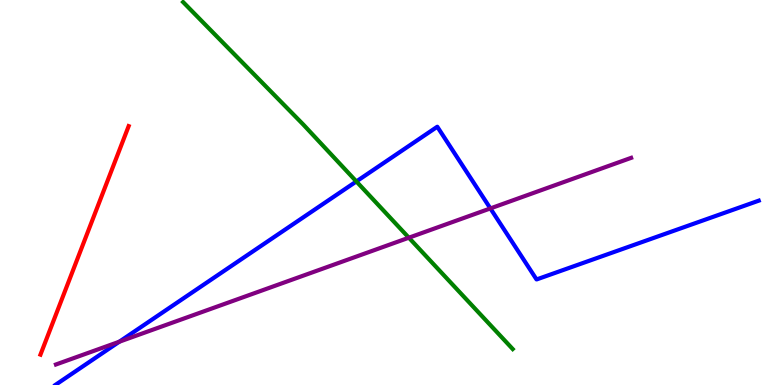[{'lines': ['blue', 'red'], 'intersections': []}, {'lines': ['green', 'red'], 'intersections': []}, {'lines': ['purple', 'red'], 'intersections': []}, {'lines': ['blue', 'green'], 'intersections': [{'x': 4.6, 'y': 5.29}]}, {'lines': ['blue', 'purple'], 'intersections': [{'x': 1.54, 'y': 1.12}, {'x': 6.33, 'y': 4.59}]}, {'lines': ['green', 'purple'], 'intersections': [{'x': 5.28, 'y': 3.83}]}]